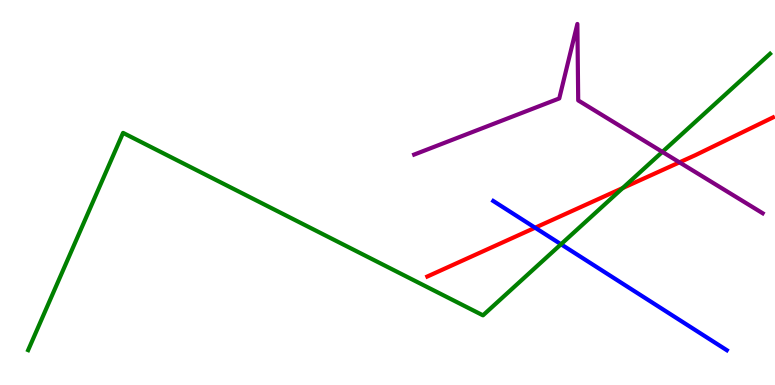[{'lines': ['blue', 'red'], 'intersections': [{'x': 6.9, 'y': 4.09}]}, {'lines': ['green', 'red'], 'intersections': [{'x': 8.03, 'y': 5.12}]}, {'lines': ['purple', 'red'], 'intersections': [{'x': 8.77, 'y': 5.78}]}, {'lines': ['blue', 'green'], 'intersections': [{'x': 7.24, 'y': 3.66}]}, {'lines': ['blue', 'purple'], 'intersections': []}, {'lines': ['green', 'purple'], 'intersections': [{'x': 8.55, 'y': 6.05}]}]